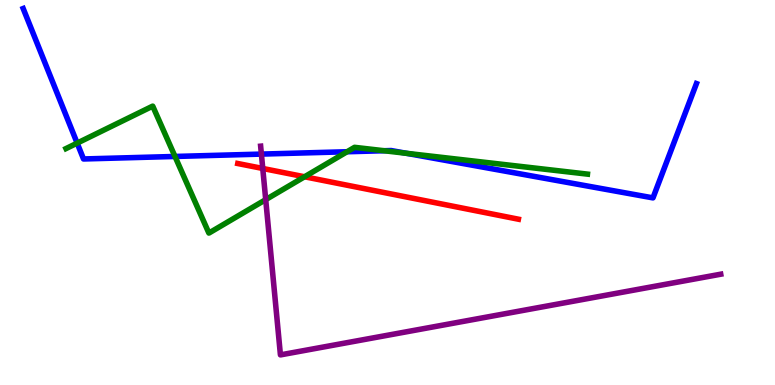[{'lines': ['blue', 'red'], 'intersections': []}, {'lines': ['green', 'red'], 'intersections': [{'x': 3.93, 'y': 5.41}]}, {'lines': ['purple', 'red'], 'intersections': [{'x': 3.39, 'y': 5.62}]}, {'lines': ['blue', 'green'], 'intersections': [{'x': 0.996, 'y': 6.28}, {'x': 2.26, 'y': 5.94}, {'x': 4.48, 'y': 6.06}, {'x': 4.96, 'y': 6.08}, {'x': 5.24, 'y': 6.02}]}, {'lines': ['blue', 'purple'], 'intersections': [{'x': 3.37, 'y': 6.0}]}, {'lines': ['green', 'purple'], 'intersections': [{'x': 3.43, 'y': 4.81}]}]